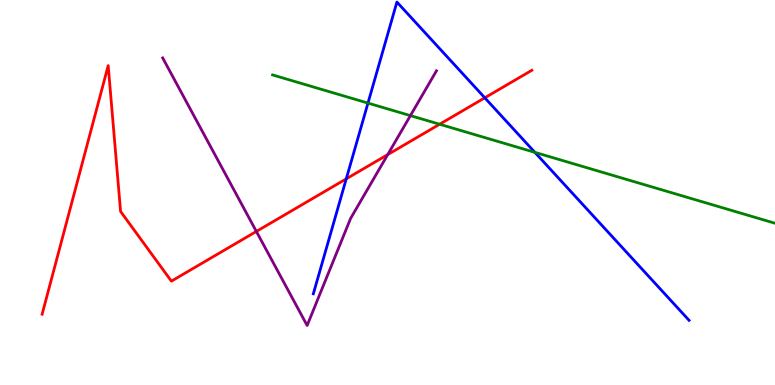[{'lines': ['blue', 'red'], 'intersections': [{'x': 4.47, 'y': 5.35}, {'x': 6.26, 'y': 7.46}]}, {'lines': ['green', 'red'], 'intersections': [{'x': 5.67, 'y': 6.77}]}, {'lines': ['purple', 'red'], 'intersections': [{'x': 3.31, 'y': 3.99}, {'x': 5.0, 'y': 5.98}]}, {'lines': ['blue', 'green'], 'intersections': [{'x': 4.75, 'y': 7.32}, {'x': 6.9, 'y': 6.04}]}, {'lines': ['blue', 'purple'], 'intersections': []}, {'lines': ['green', 'purple'], 'intersections': [{'x': 5.3, 'y': 7.0}]}]